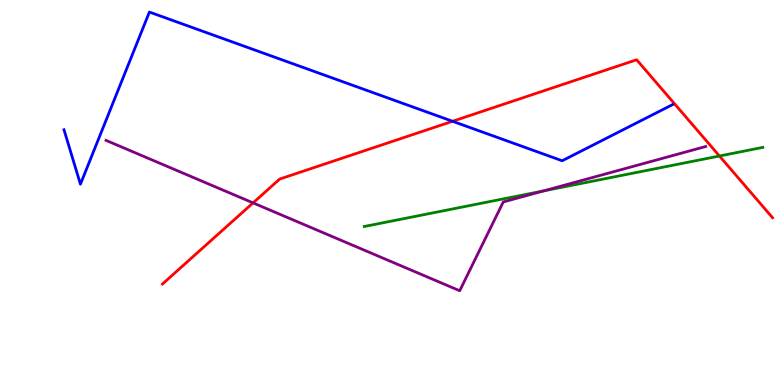[{'lines': ['blue', 'red'], 'intersections': [{'x': 5.84, 'y': 6.85}]}, {'lines': ['green', 'red'], 'intersections': [{'x': 9.28, 'y': 5.95}]}, {'lines': ['purple', 'red'], 'intersections': [{'x': 3.27, 'y': 4.73}]}, {'lines': ['blue', 'green'], 'intersections': []}, {'lines': ['blue', 'purple'], 'intersections': []}, {'lines': ['green', 'purple'], 'intersections': [{'x': 7.02, 'y': 5.04}]}]